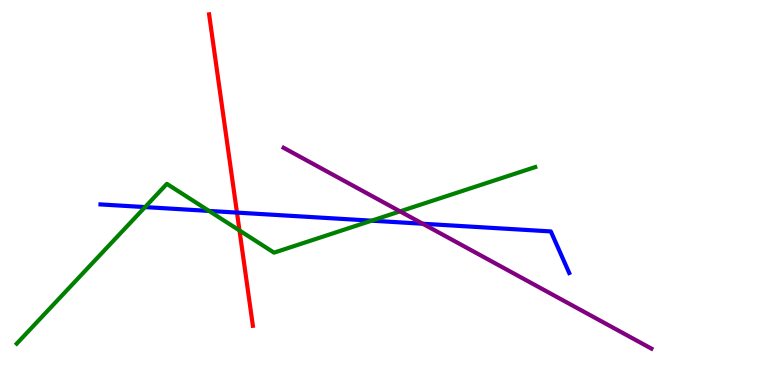[{'lines': ['blue', 'red'], 'intersections': [{'x': 3.06, 'y': 4.48}]}, {'lines': ['green', 'red'], 'intersections': [{'x': 3.09, 'y': 4.01}]}, {'lines': ['purple', 'red'], 'intersections': []}, {'lines': ['blue', 'green'], 'intersections': [{'x': 1.87, 'y': 4.62}, {'x': 2.7, 'y': 4.52}, {'x': 4.8, 'y': 4.27}]}, {'lines': ['blue', 'purple'], 'intersections': [{'x': 5.45, 'y': 4.19}]}, {'lines': ['green', 'purple'], 'intersections': [{'x': 5.16, 'y': 4.51}]}]